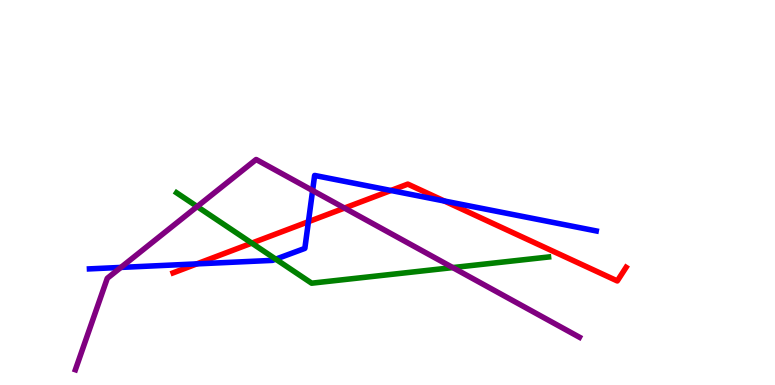[{'lines': ['blue', 'red'], 'intersections': [{'x': 2.54, 'y': 3.15}, {'x': 3.98, 'y': 4.24}, {'x': 5.04, 'y': 5.05}, {'x': 5.73, 'y': 4.78}]}, {'lines': ['green', 'red'], 'intersections': [{'x': 3.25, 'y': 3.69}]}, {'lines': ['purple', 'red'], 'intersections': [{'x': 4.45, 'y': 4.6}]}, {'lines': ['blue', 'green'], 'intersections': [{'x': 3.56, 'y': 3.27}]}, {'lines': ['blue', 'purple'], 'intersections': [{'x': 1.56, 'y': 3.05}, {'x': 4.03, 'y': 5.05}]}, {'lines': ['green', 'purple'], 'intersections': [{'x': 2.54, 'y': 4.63}, {'x': 5.84, 'y': 3.05}]}]